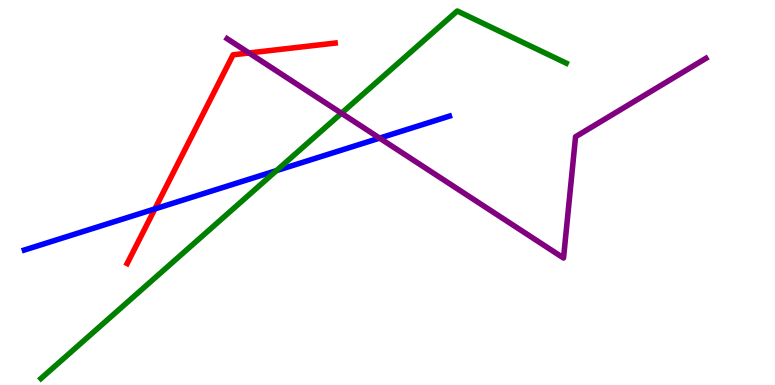[{'lines': ['blue', 'red'], 'intersections': [{'x': 2.0, 'y': 4.57}]}, {'lines': ['green', 'red'], 'intersections': []}, {'lines': ['purple', 'red'], 'intersections': [{'x': 3.21, 'y': 8.62}]}, {'lines': ['blue', 'green'], 'intersections': [{'x': 3.57, 'y': 5.57}]}, {'lines': ['blue', 'purple'], 'intersections': [{'x': 4.9, 'y': 6.41}]}, {'lines': ['green', 'purple'], 'intersections': [{'x': 4.41, 'y': 7.06}]}]